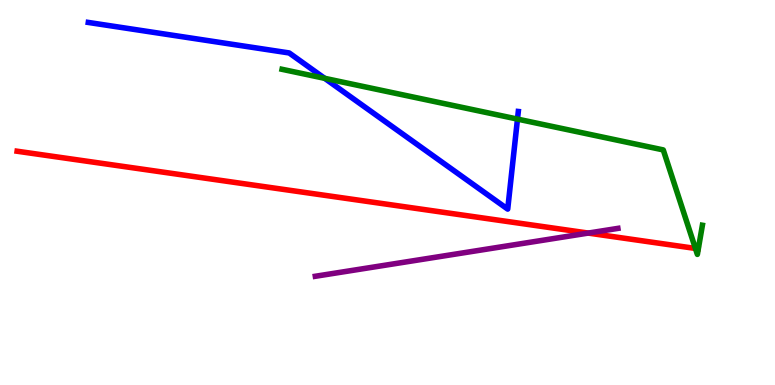[{'lines': ['blue', 'red'], 'intersections': []}, {'lines': ['green', 'red'], 'intersections': [{'x': 8.97, 'y': 3.55}]}, {'lines': ['purple', 'red'], 'intersections': [{'x': 7.59, 'y': 3.95}]}, {'lines': ['blue', 'green'], 'intersections': [{'x': 4.19, 'y': 7.97}, {'x': 6.68, 'y': 6.91}]}, {'lines': ['blue', 'purple'], 'intersections': []}, {'lines': ['green', 'purple'], 'intersections': []}]